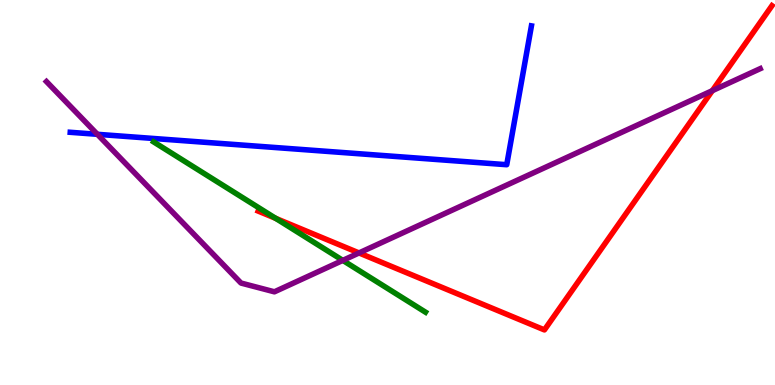[{'lines': ['blue', 'red'], 'intersections': []}, {'lines': ['green', 'red'], 'intersections': [{'x': 3.56, 'y': 4.33}]}, {'lines': ['purple', 'red'], 'intersections': [{'x': 4.63, 'y': 3.43}, {'x': 9.19, 'y': 7.65}]}, {'lines': ['blue', 'green'], 'intersections': []}, {'lines': ['blue', 'purple'], 'intersections': [{'x': 1.26, 'y': 6.51}]}, {'lines': ['green', 'purple'], 'intersections': [{'x': 4.42, 'y': 3.24}]}]